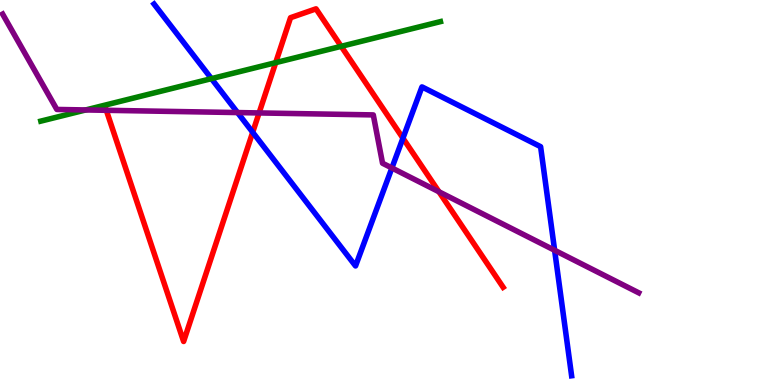[{'lines': ['blue', 'red'], 'intersections': [{'x': 3.26, 'y': 6.56}, {'x': 5.2, 'y': 6.41}]}, {'lines': ['green', 'red'], 'intersections': [{'x': 3.56, 'y': 8.37}, {'x': 4.4, 'y': 8.8}]}, {'lines': ['purple', 'red'], 'intersections': [{'x': 1.37, 'y': 7.14}, {'x': 3.34, 'y': 7.07}, {'x': 5.66, 'y': 5.02}]}, {'lines': ['blue', 'green'], 'intersections': [{'x': 2.73, 'y': 7.96}]}, {'lines': ['blue', 'purple'], 'intersections': [{'x': 3.07, 'y': 7.08}, {'x': 5.06, 'y': 5.64}, {'x': 7.16, 'y': 3.5}]}, {'lines': ['green', 'purple'], 'intersections': [{'x': 1.11, 'y': 7.14}]}]